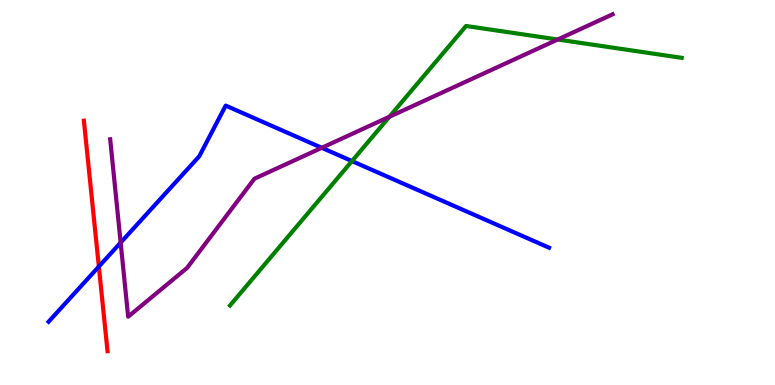[{'lines': ['blue', 'red'], 'intersections': [{'x': 1.28, 'y': 3.08}]}, {'lines': ['green', 'red'], 'intersections': []}, {'lines': ['purple', 'red'], 'intersections': []}, {'lines': ['blue', 'green'], 'intersections': [{'x': 4.54, 'y': 5.82}]}, {'lines': ['blue', 'purple'], 'intersections': [{'x': 1.56, 'y': 3.7}, {'x': 4.15, 'y': 6.16}]}, {'lines': ['green', 'purple'], 'intersections': [{'x': 5.02, 'y': 6.97}, {'x': 7.2, 'y': 8.97}]}]